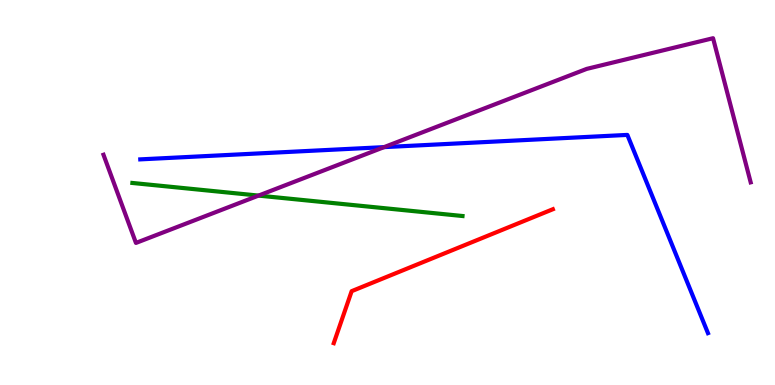[{'lines': ['blue', 'red'], 'intersections': []}, {'lines': ['green', 'red'], 'intersections': []}, {'lines': ['purple', 'red'], 'intersections': []}, {'lines': ['blue', 'green'], 'intersections': []}, {'lines': ['blue', 'purple'], 'intersections': [{'x': 4.96, 'y': 6.18}]}, {'lines': ['green', 'purple'], 'intersections': [{'x': 3.34, 'y': 4.92}]}]